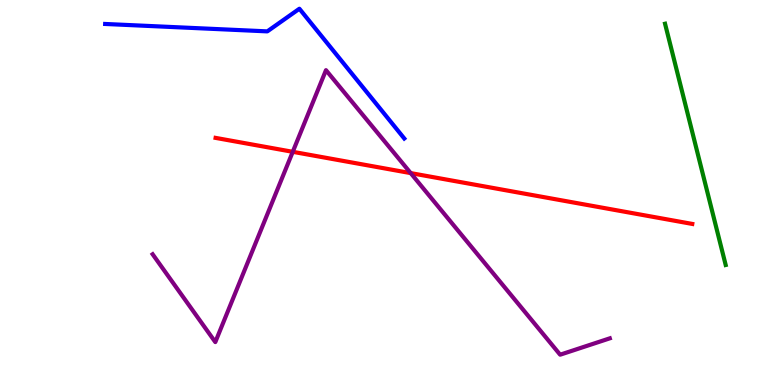[{'lines': ['blue', 'red'], 'intersections': []}, {'lines': ['green', 'red'], 'intersections': []}, {'lines': ['purple', 'red'], 'intersections': [{'x': 3.78, 'y': 6.06}, {'x': 5.3, 'y': 5.5}]}, {'lines': ['blue', 'green'], 'intersections': []}, {'lines': ['blue', 'purple'], 'intersections': []}, {'lines': ['green', 'purple'], 'intersections': []}]